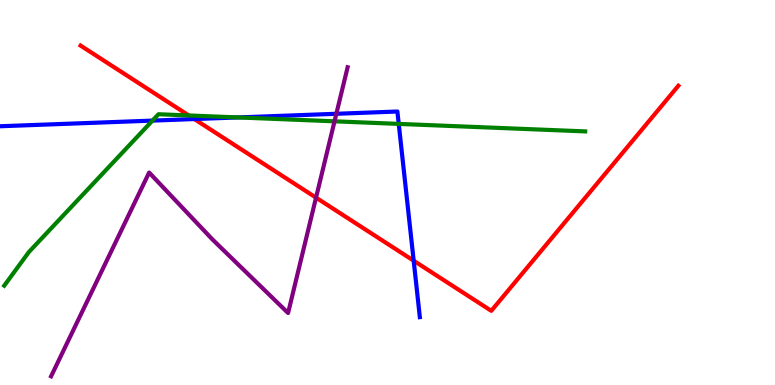[{'lines': ['blue', 'red'], 'intersections': [{'x': 2.51, 'y': 6.91}, {'x': 5.34, 'y': 3.23}]}, {'lines': ['green', 'red'], 'intersections': [{'x': 2.44, 'y': 7.0}]}, {'lines': ['purple', 'red'], 'intersections': [{'x': 4.08, 'y': 4.87}]}, {'lines': ['blue', 'green'], 'intersections': [{'x': 1.97, 'y': 6.87}, {'x': 3.07, 'y': 6.95}, {'x': 5.14, 'y': 6.78}]}, {'lines': ['blue', 'purple'], 'intersections': [{'x': 4.34, 'y': 7.04}]}, {'lines': ['green', 'purple'], 'intersections': [{'x': 4.32, 'y': 6.85}]}]